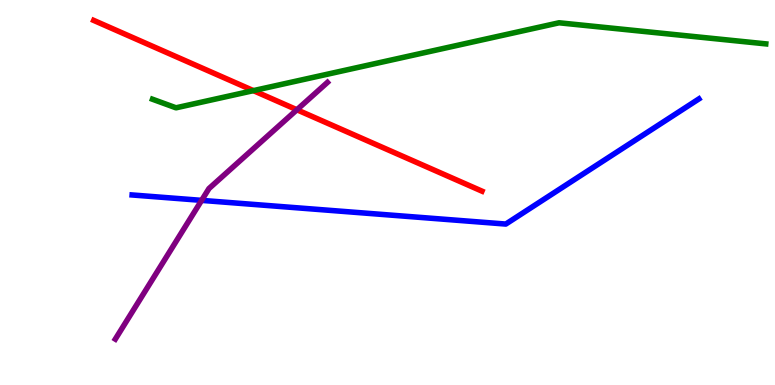[{'lines': ['blue', 'red'], 'intersections': []}, {'lines': ['green', 'red'], 'intersections': [{'x': 3.27, 'y': 7.65}]}, {'lines': ['purple', 'red'], 'intersections': [{'x': 3.83, 'y': 7.15}]}, {'lines': ['blue', 'green'], 'intersections': []}, {'lines': ['blue', 'purple'], 'intersections': [{'x': 2.6, 'y': 4.8}]}, {'lines': ['green', 'purple'], 'intersections': []}]